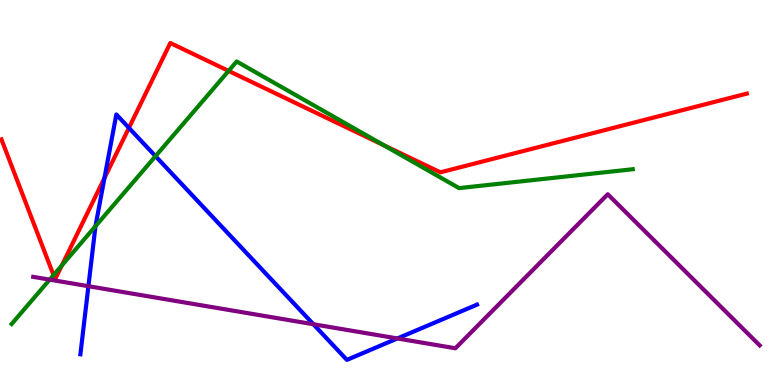[{'lines': ['blue', 'red'], 'intersections': [{'x': 1.35, 'y': 5.38}, {'x': 1.66, 'y': 6.68}]}, {'lines': ['green', 'red'], 'intersections': [{'x': 0.691, 'y': 2.85}, {'x': 0.798, 'y': 3.11}, {'x': 2.95, 'y': 8.16}, {'x': 4.95, 'y': 6.23}]}, {'lines': ['purple', 'red'], 'intersections': []}, {'lines': ['blue', 'green'], 'intersections': [{'x': 1.23, 'y': 4.12}, {'x': 2.01, 'y': 5.94}]}, {'lines': ['blue', 'purple'], 'intersections': [{'x': 1.14, 'y': 2.57}, {'x': 4.04, 'y': 1.58}, {'x': 5.13, 'y': 1.21}]}, {'lines': ['green', 'purple'], 'intersections': [{'x': 0.641, 'y': 2.74}]}]